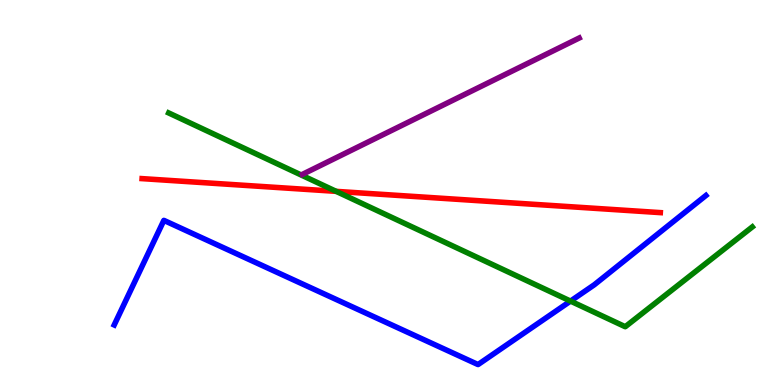[{'lines': ['blue', 'red'], 'intersections': []}, {'lines': ['green', 'red'], 'intersections': [{'x': 4.34, 'y': 5.03}]}, {'lines': ['purple', 'red'], 'intersections': []}, {'lines': ['blue', 'green'], 'intersections': [{'x': 7.36, 'y': 2.18}]}, {'lines': ['blue', 'purple'], 'intersections': []}, {'lines': ['green', 'purple'], 'intersections': []}]